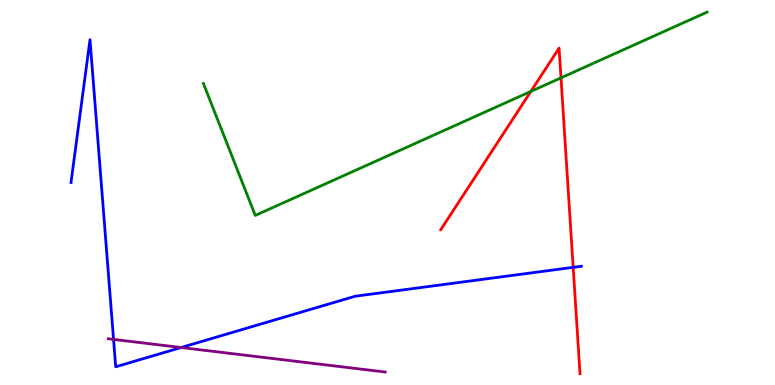[{'lines': ['blue', 'red'], 'intersections': [{'x': 7.4, 'y': 3.06}]}, {'lines': ['green', 'red'], 'intersections': [{'x': 6.85, 'y': 7.63}, {'x': 7.24, 'y': 7.98}]}, {'lines': ['purple', 'red'], 'intersections': []}, {'lines': ['blue', 'green'], 'intersections': []}, {'lines': ['blue', 'purple'], 'intersections': [{'x': 1.47, 'y': 1.18}, {'x': 2.34, 'y': 0.974}]}, {'lines': ['green', 'purple'], 'intersections': []}]